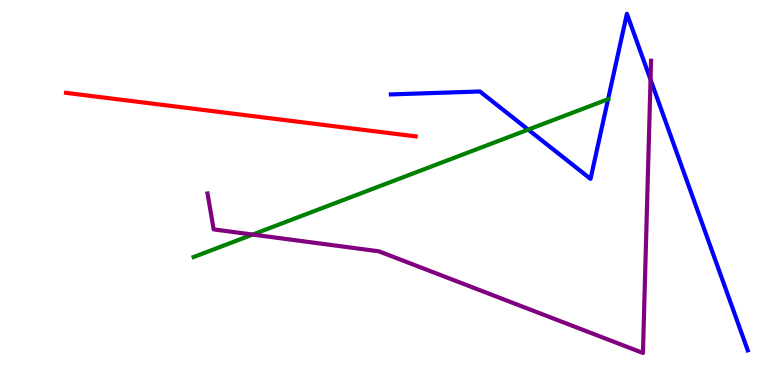[{'lines': ['blue', 'red'], 'intersections': []}, {'lines': ['green', 'red'], 'intersections': []}, {'lines': ['purple', 'red'], 'intersections': []}, {'lines': ['blue', 'green'], 'intersections': [{'x': 6.82, 'y': 6.63}, {'x': 7.85, 'y': 7.42}]}, {'lines': ['blue', 'purple'], 'intersections': [{'x': 8.39, 'y': 7.93}]}, {'lines': ['green', 'purple'], 'intersections': [{'x': 3.26, 'y': 3.91}]}]